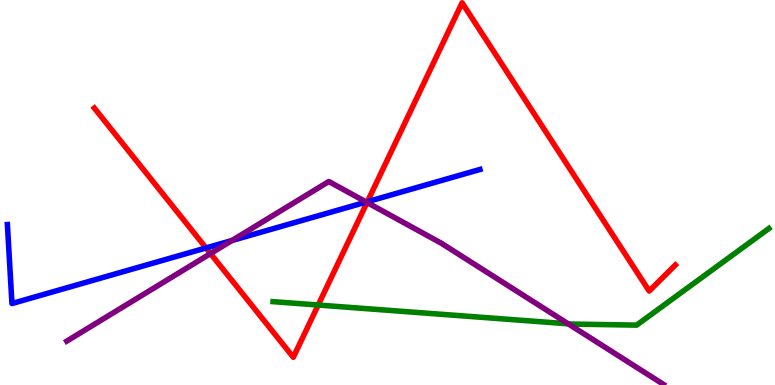[{'lines': ['blue', 'red'], 'intersections': [{'x': 2.66, 'y': 3.56}, {'x': 4.74, 'y': 4.76}]}, {'lines': ['green', 'red'], 'intersections': [{'x': 4.11, 'y': 2.08}]}, {'lines': ['purple', 'red'], 'intersections': [{'x': 2.72, 'y': 3.41}, {'x': 4.74, 'y': 4.74}]}, {'lines': ['blue', 'green'], 'intersections': []}, {'lines': ['blue', 'purple'], 'intersections': [{'x': 2.99, 'y': 3.75}, {'x': 4.73, 'y': 4.75}]}, {'lines': ['green', 'purple'], 'intersections': [{'x': 7.33, 'y': 1.59}]}]